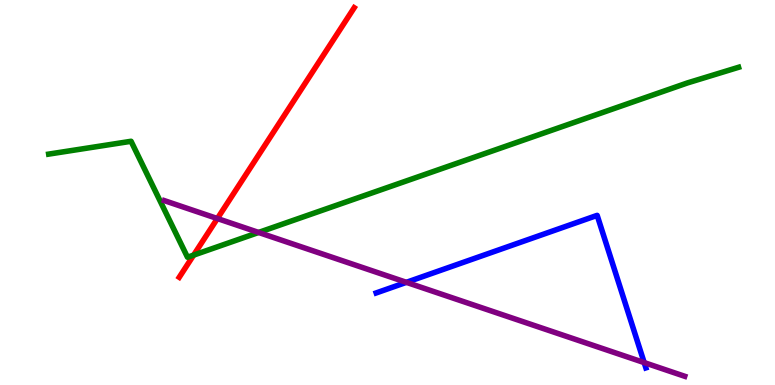[{'lines': ['blue', 'red'], 'intersections': []}, {'lines': ['green', 'red'], 'intersections': [{'x': 2.5, 'y': 3.37}]}, {'lines': ['purple', 'red'], 'intersections': [{'x': 2.8, 'y': 4.32}]}, {'lines': ['blue', 'green'], 'intersections': []}, {'lines': ['blue', 'purple'], 'intersections': [{'x': 5.24, 'y': 2.67}, {'x': 8.31, 'y': 0.582}]}, {'lines': ['green', 'purple'], 'intersections': [{'x': 3.34, 'y': 3.96}]}]